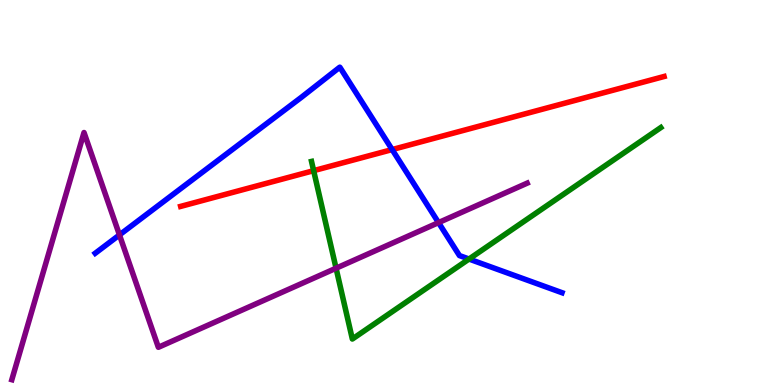[{'lines': ['blue', 'red'], 'intersections': [{'x': 5.06, 'y': 6.12}]}, {'lines': ['green', 'red'], 'intersections': [{'x': 4.05, 'y': 5.57}]}, {'lines': ['purple', 'red'], 'intersections': []}, {'lines': ['blue', 'green'], 'intersections': [{'x': 6.05, 'y': 3.27}]}, {'lines': ['blue', 'purple'], 'intersections': [{'x': 1.54, 'y': 3.9}, {'x': 5.66, 'y': 4.22}]}, {'lines': ['green', 'purple'], 'intersections': [{'x': 4.34, 'y': 3.03}]}]